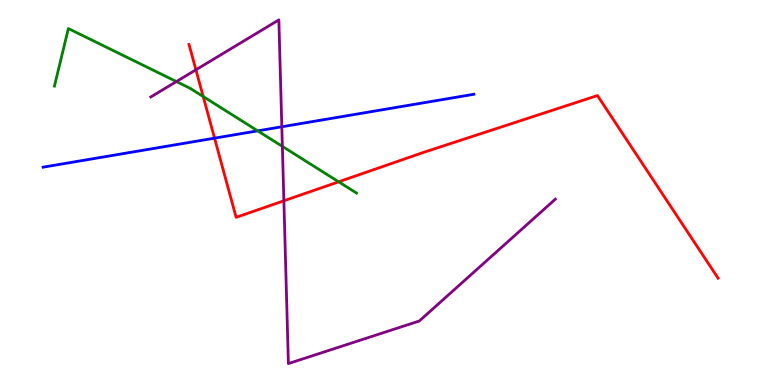[{'lines': ['blue', 'red'], 'intersections': [{'x': 2.77, 'y': 6.41}]}, {'lines': ['green', 'red'], 'intersections': [{'x': 2.62, 'y': 7.49}, {'x': 4.37, 'y': 5.28}]}, {'lines': ['purple', 'red'], 'intersections': [{'x': 2.53, 'y': 8.19}, {'x': 3.66, 'y': 4.78}]}, {'lines': ['blue', 'green'], 'intersections': [{'x': 3.33, 'y': 6.6}]}, {'lines': ['blue', 'purple'], 'intersections': [{'x': 3.64, 'y': 6.71}]}, {'lines': ['green', 'purple'], 'intersections': [{'x': 2.28, 'y': 7.88}, {'x': 3.64, 'y': 6.2}]}]